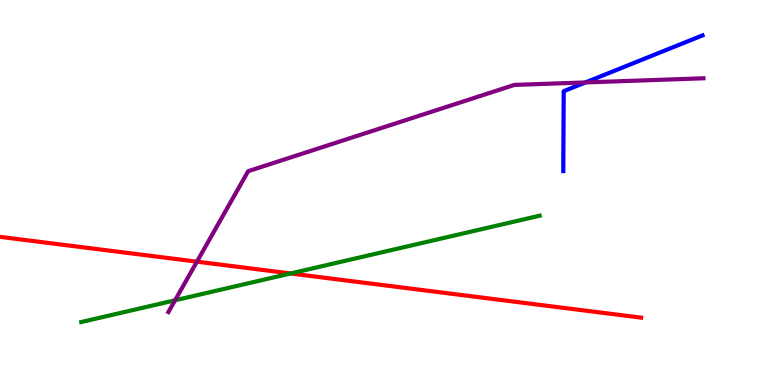[{'lines': ['blue', 'red'], 'intersections': []}, {'lines': ['green', 'red'], 'intersections': [{'x': 3.75, 'y': 2.9}]}, {'lines': ['purple', 'red'], 'intersections': [{'x': 2.54, 'y': 3.2}]}, {'lines': ['blue', 'green'], 'intersections': []}, {'lines': ['blue', 'purple'], 'intersections': [{'x': 7.55, 'y': 7.86}]}, {'lines': ['green', 'purple'], 'intersections': [{'x': 2.26, 'y': 2.2}]}]